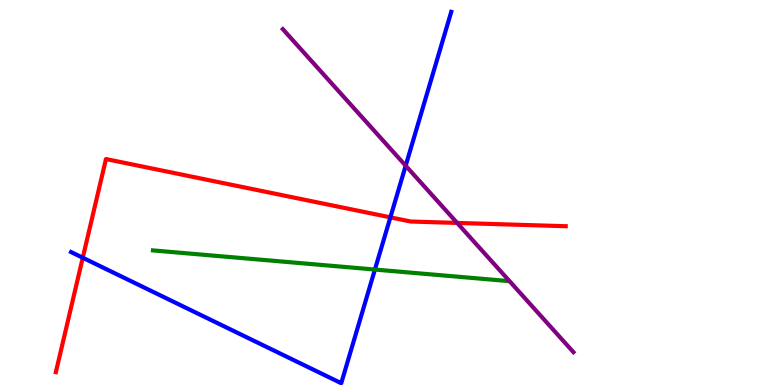[{'lines': ['blue', 'red'], 'intersections': [{'x': 1.07, 'y': 3.31}, {'x': 5.04, 'y': 4.35}]}, {'lines': ['green', 'red'], 'intersections': []}, {'lines': ['purple', 'red'], 'intersections': [{'x': 5.9, 'y': 4.21}]}, {'lines': ['blue', 'green'], 'intersections': [{'x': 4.84, 'y': 3.0}]}, {'lines': ['blue', 'purple'], 'intersections': [{'x': 5.23, 'y': 5.7}]}, {'lines': ['green', 'purple'], 'intersections': []}]